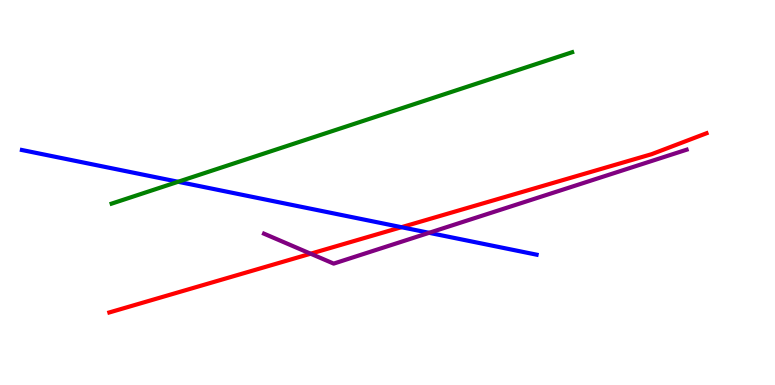[{'lines': ['blue', 'red'], 'intersections': [{'x': 5.18, 'y': 4.1}]}, {'lines': ['green', 'red'], 'intersections': []}, {'lines': ['purple', 'red'], 'intersections': [{'x': 4.01, 'y': 3.41}]}, {'lines': ['blue', 'green'], 'intersections': [{'x': 2.3, 'y': 5.28}]}, {'lines': ['blue', 'purple'], 'intersections': [{'x': 5.54, 'y': 3.95}]}, {'lines': ['green', 'purple'], 'intersections': []}]